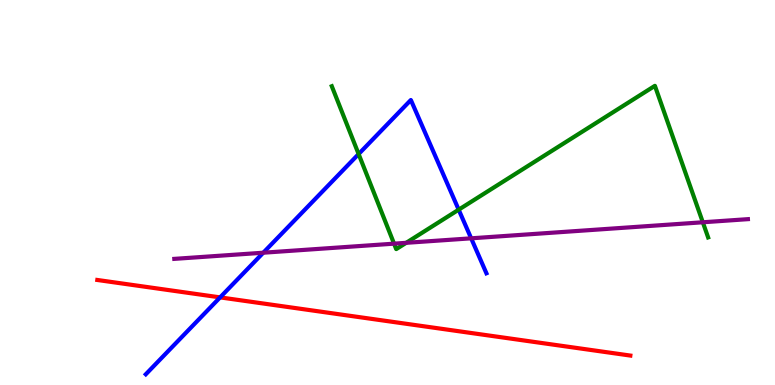[{'lines': ['blue', 'red'], 'intersections': [{'x': 2.84, 'y': 2.28}]}, {'lines': ['green', 'red'], 'intersections': []}, {'lines': ['purple', 'red'], 'intersections': []}, {'lines': ['blue', 'green'], 'intersections': [{'x': 4.63, 'y': 6.0}, {'x': 5.92, 'y': 4.55}]}, {'lines': ['blue', 'purple'], 'intersections': [{'x': 3.4, 'y': 3.44}, {'x': 6.08, 'y': 3.81}]}, {'lines': ['green', 'purple'], 'intersections': [{'x': 5.08, 'y': 3.67}, {'x': 5.24, 'y': 3.69}, {'x': 9.07, 'y': 4.23}]}]